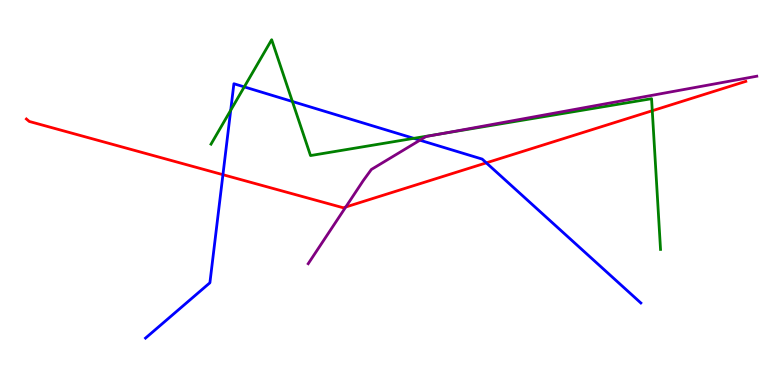[{'lines': ['blue', 'red'], 'intersections': [{'x': 2.88, 'y': 5.46}, {'x': 6.28, 'y': 5.77}]}, {'lines': ['green', 'red'], 'intersections': [{'x': 8.42, 'y': 7.12}]}, {'lines': ['purple', 'red'], 'intersections': [{'x': 4.46, 'y': 4.62}]}, {'lines': ['blue', 'green'], 'intersections': [{'x': 2.98, 'y': 7.14}, {'x': 3.15, 'y': 7.74}, {'x': 3.77, 'y': 7.36}, {'x': 5.34, 'y': 6.41}]}, {'lines': ['blue', 'purple'], 'intersections': [{'x': 5.42, 'y': 6.36}]}, {'lines': ['green', 'purple'], 'intersections': [{'x': 5.69, 'y': 6.52}]}]